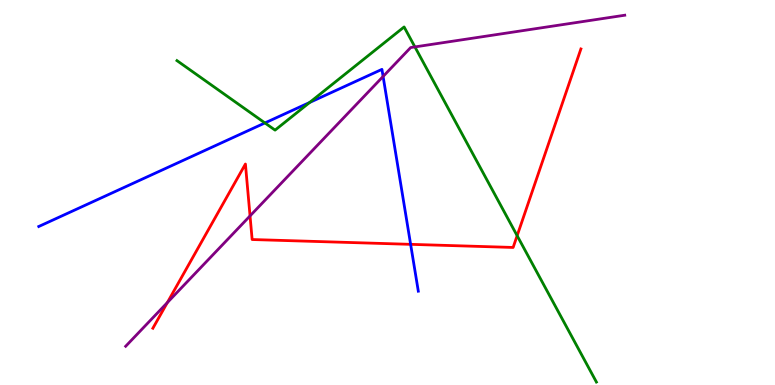[{'lines': ['blue', 'red'], 'intersections': [{'x': 5.3, 'y': 3.65}]}, {'lines': ['green', 'red'], 'intersections': [{'x': 6.67, 'y': 3.88}]}, {'lines': ['purple', 'red'], 'intersections': [{'x': 2.16, 'y': 2.14}, {'x': 3.23, 'y': 4.39}]}, {'lines': ['blue', 'green'], 'intersections': [{'x': 3.42, 'y': 6.81}, {'x': 4.0, 'y': 7.34}]}, {'lines': ['blue', 'purple'], 'intersections': [{'x': 4.94, 'y': 8.01}]}, {'lines': ['green', 'purple'], 'intersections': [{'x': 5.35, 'y': 8.78}]}]